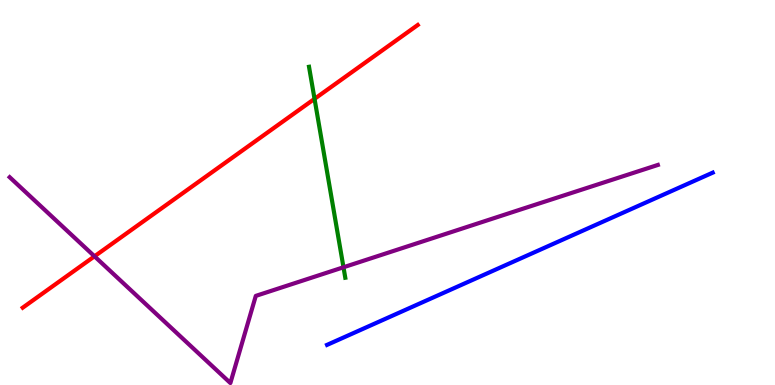[{'lines': ['blue', 'red'], 'intersections': []}, {'lines': ['green', 'red'], 'intersections': [{'x': 4.06, 'y': 7.43}]}, {'lines': ['purple', 'red'], 'intersections': [{'x': 1.22, 'y': 3.34}]}, {'lines': ['blue', 'green'], 'intersections': []}, {'lines': ['blue', 'purple'], 'intersections': []}, {'lines': ['green', 'purple'], 'intersections': [{'x': 4.43, 'y': 3.06}]}]